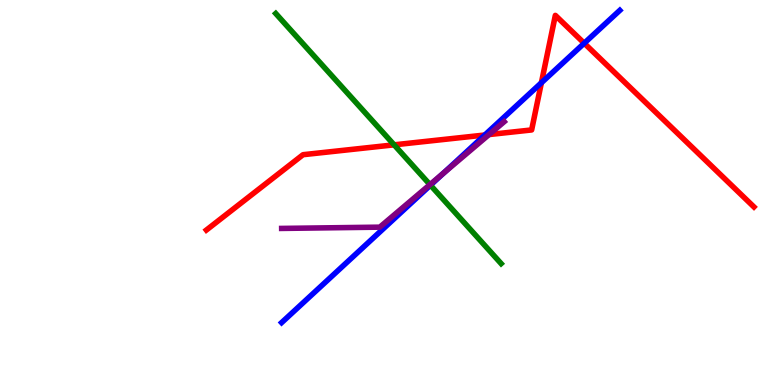[{'lines': ['blue', 'red'], 'intersections': [{'x': 6.26, 'y': 6.49}, {'x': 6.99, 'y': 7.85}, {'x': 7.54, 'y': 8.88}]}, {'lines': ['green', 'red'], 'intersections': [{'x': 5.09, 'y': 6.24}]}, {'lines': ['purple', 'red'], 'intersections': [{'x': 6.31, 'y': 6.51}]}, {'lines': ['blue', 'green'], 'intersections': [{'x': 5.55, 'y': 5.19}]}, {'lines': ['blue', 'purple'], 'intersections': [{'x': 5.72, 'y': 5.51}]}, {'lines': ['green', 'purple'], 'intersections': [{'x': 5.55, 'y': 5.2}]}]